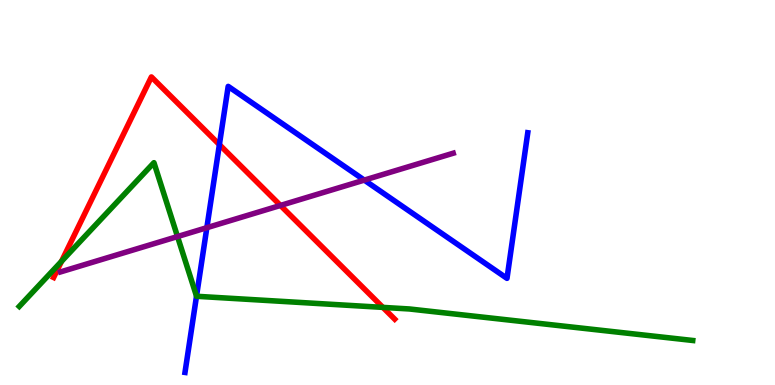[{'lines': ['blue', 'red'], 'intersections': [{'x': 2.83, 'y': 6.24}]}, {'lines': ['green', 'red'], 'intersections': [{'x': 0.794, 'y': 3.21}, {'x': 4.94, 'y': 2.02}]}, {'lines': ['purple', 'red'], 'intersections': [{'x': 3.62, 'y': 4.66}]}, {'lines': ['blue', 'green'], 'intersections': [{'x': 2.54, 'y': 2.31}]}, {'lines': ['blue', 'purple'], 'intersections': [{'x': 2.67, 'y': 4.09}, {'x': 4.7, 'y': 5.32}]}, {'lines': ['green', 'purple'], 'intersections': [{'x': 2.29, 'y': 3.86}]}]